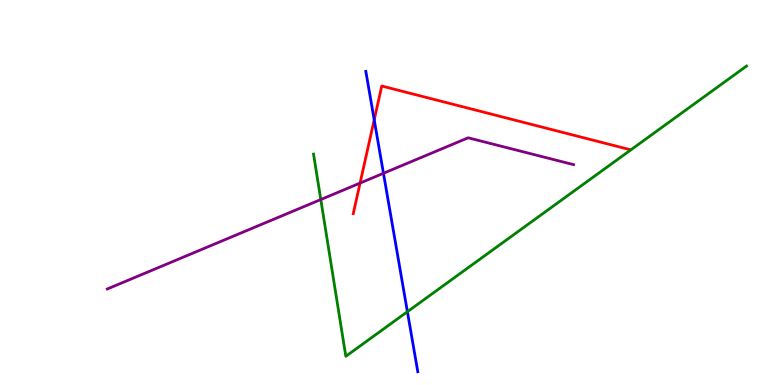[{'lines': ['blue', 'red'], 'intersections': [{'x': 4.83, 'y': 6.89}]}, {'lines': ['green', 'red'], 'intersections': []}, {'lines': ['purple', 'red'], 'intersections': [{'x': 4.65, 'y': 5.24}]}, {'lines': ['blue', 'green'], 'intersections': [{'x': 5.26, 'y': 1.9}]}, {'lines': ['blue', 'purple'], 'intersections': [{'x': 4.95, 'y': 5.5}]}, {'lines': ['green', 'purple'], 'intersections': [{'x': 4.14, 'y': 4.82}]}]